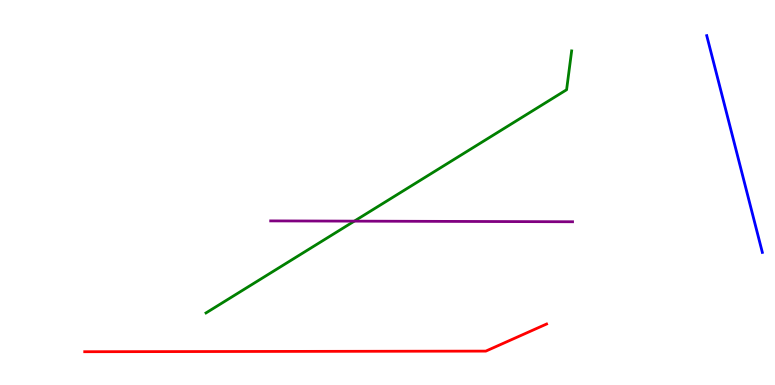[{'lines': ['blue', 'red'], 'intersections': []}, {'lines': ['green', 'red'], 'intersections': []}, {'lines': ['purple', 'red'], 'intersections': []}, {'lines': ['blue', 'green'], 'intersections': []}, {'lines': ['blue', 'purple'], 'intersections': []}, {'lines': ['green', 'purple'], 'intersections': [{'x': 4.57, 'y': 4.26}]}]